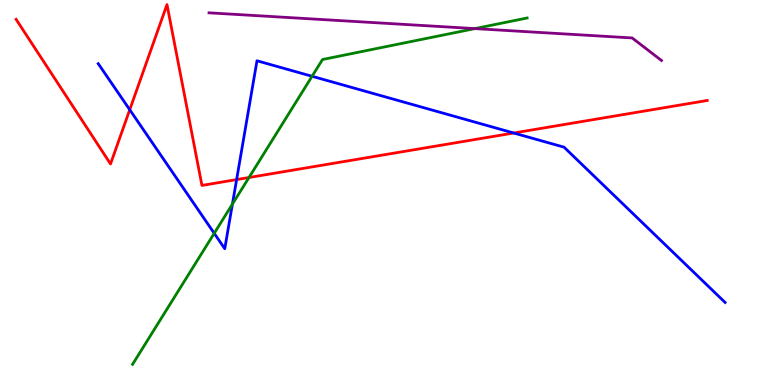[{'lines': ['blue', 'red'], 'intersections': [{'x': 1.67, 'y': 7.15}, {'x': 3.05, 'y': 5.34}, {'x': 6.63, 'y': 6.55}]}, {'lines': ['green', 'red'], 'intersections': [{'x': 3.21, 'y': 5.39}]}, {'lines': ['purple', 'red'], 'intersections': []}, {'lines': ['blue', 'green'], 'intersections': [{'x': 2.76, 'y': 3.94}, {'x': 3.0, 'y': 4.7}, {'x': 4.03, 'y': 8.02}]}, {'lines': ['blue', 'purple'], 'intersections': []}, {'lines': ['green', 'purple'], 'intersections': [{'x': 6.13, 'y': 9.26}]}]